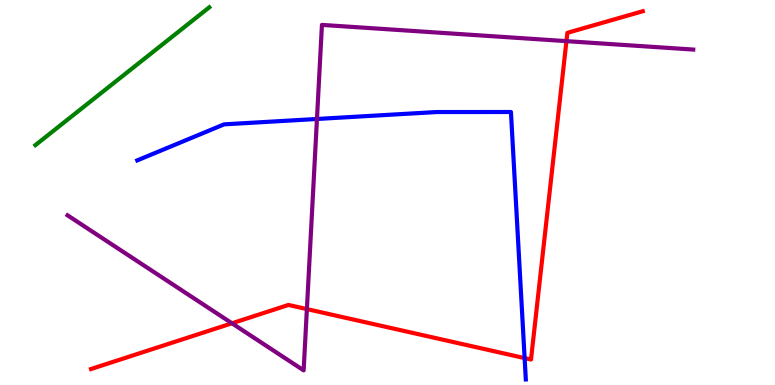[{'lines': ['blue', 'red'], 'intersections': [{'x': 6.77, 'y': 0.699}]}, {'lines': ['green', 'red'], 'intersections': []}, {'lines': ['purple', 'red'], 'intersections': [{'x': 2.99, 'y': 1.6}, {'x': 3.96, 'y': 1.97}, {'x': 7.31, 'y': 8.93}]}, {'lines': ['blue', 'green'], 'intersections': []}, {'lines': ['blue', 'purple'], 'intersections': [{'x': 4.09, 'y': 6.91}]}, {'lines': ['green', 'purple'], 'intersections': []}]